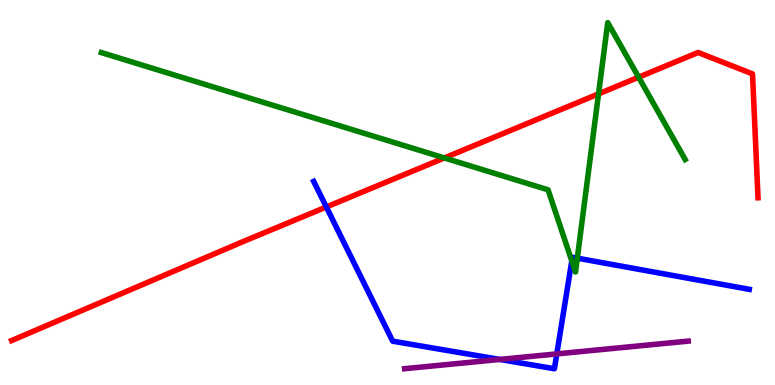[{'lines': ['blue', 'red'], 'intersections': [{'x': 4.21, 'y': 4.62}]}, {'lines': ['green', 'red'], 'intersections': [{'x': 5.73, 'y': 5.9}, {'x': 7.72, 'y': 7.56}, {'x': 8.24, 'y': 7.99}]}, {'lines': ['purple', 'red'], 'intersections': []}, {'lines': ['blue', 'green'], 'intersections': [{'x': 7.38, 'y': 3.22}, {'x': 7.45, 'y': 3.29}]}, {'lines': ['blue', 'purple'], 'intersections': [{'x': 6.45, 'y': 0.664}, {'x': 7.18, 'y': 0.808}]}, {'lines': ['green', 'purple'], 'intersections': []}]